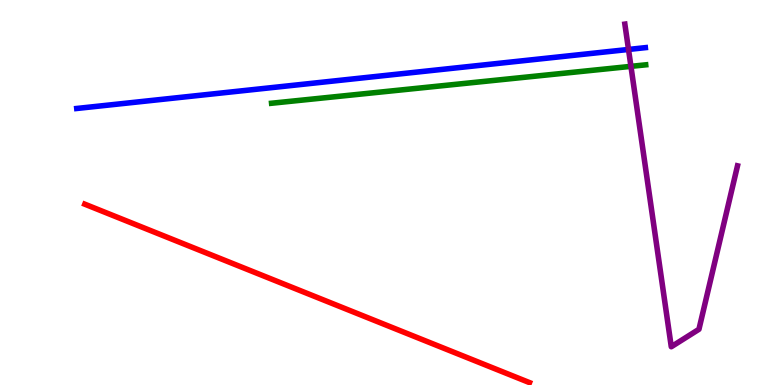[{'lines': ['blue', 'red'], 'intersections': []}, {'lines': ['green', 'red'], 'intersections': []}, {'lines': ['purple', 'red'], 'intersections': []}, {'lines': ['blue', 'green'], 'intersections': []}, {'lines': ['blue', 'purple'], 'intersections': [{'x': 8.11, 'y': 8.72}]}, {'lines': ['green', 'purple'], 'intersections': [{'x': 8.14, 'y': 8.28}]}]